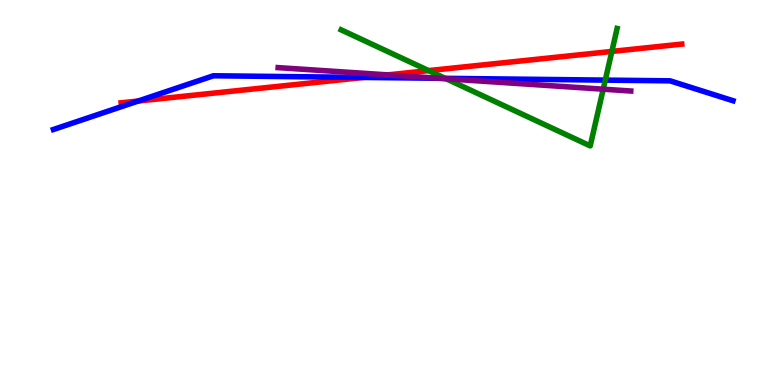[{'lines': ['blue', 'red'], 'intersections': [{'x': 1.78, 'y': 7.38}, {'x': 4.69, 'y': 7.99}]}, {'lines': ['green', 'red'], 'intersections': [{'x': 5.53, 'y': 8.17}, {'x': 7.89, 'y': 8.66}]}, {'lines': ['purple', 'red'], 'intersections': [{'x': 5.0, 'y': 8.05}]}, {'lines': ['blue', 'green'], 'intersections': [{'x': 5.74, 'y': 7.97}, {'x': 7.81, 'y': 7.92}]}, {'lines': ['blue', 'purple'], 'intersections': [{'x': 5.66, 'y': 7.97}]}, {'lines': ['green', 'purple'], 'intersections': [{'x': 5.76, 'y': 7.95}, {'x': 7.78, 'y': 7.68}]}]